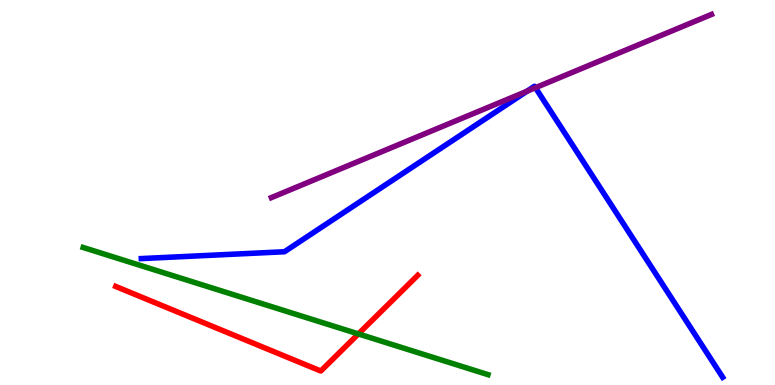[{'lines': ['blue', 'red'], 'intersections': []}, {'lines': ['green', 'red'], 'intersections': [{'x': 4.62, 'y': 1.33}]}, {'lines': ['purple', 'red'], 'intersections': []}, {'lines': ['blue', 'green'], 'intersections': []}, {'lines': ['blue', 'purple'], 'intersections': [{'x': 6.8, 'y': 7.63}, {'x': 6.91, 'y': 7.72}]}, {'lines': ['green', 'purple'], 'intersections': []}]